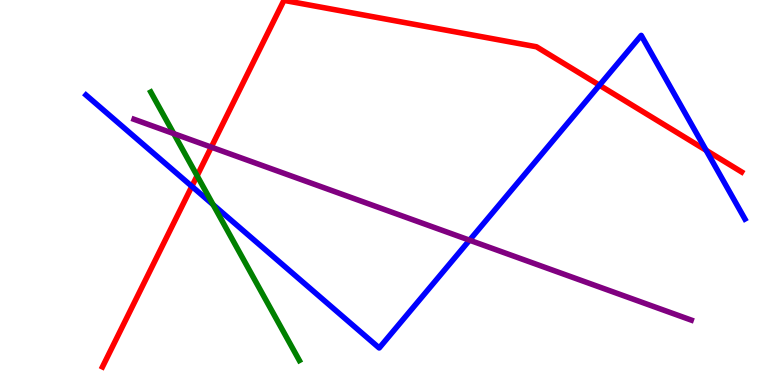[{'lines': ['blue', 'red'], 'intersections': [{'x': 2.48, 'y': 5.16}, {'x': 7.73, 'y': 7.79}, {'x': 9.11, 'y': 6.1}]}, {'lines': ['green', 'red'], 'intersections': [{'x': 2.54, 'y': 5.44}]}, {'lines': ['purple', 'red'], 'intersections': [{'x': 2.73, 'y': 6.18}]}, {'lines': ['blue', 'green'], 'intersections': [{'x': 2.75, 'y': 4.68}]}, {'lines': ['blue', 'purple'], 'intersections': [{'x': 6.06, 'y': 3.76}]}, {'lines': ['green', 'purple'], 'intersections': [{'x': 2.24, 'y': 6.53}]}]